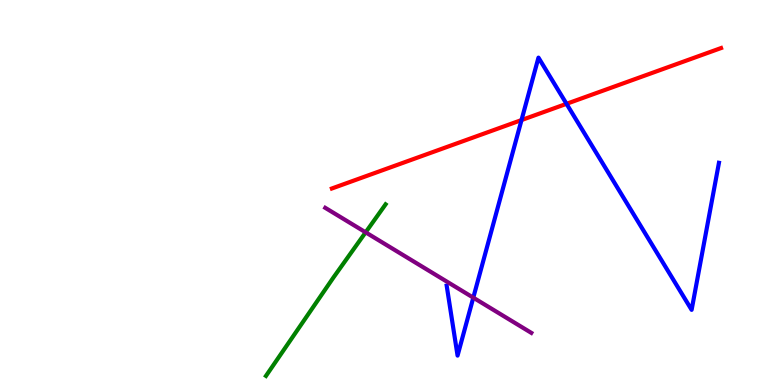[{'lines': ['blue', 'red'], 'intersections': [{'x': 6.73, 'y': 6.88}, {'x': 7.31, 'y': 7.3}]}, {'lines': ['green', 'red'], 'intersections': []}, {'lines': ['purple', 'red'], 'intersections': []}, {'lines': ['blue', 'green'], 'intersections': []}, {'lines': ['blue', 'purple'], 'intersections': [{'x': 6.11, 'y': 2.27}]}, {'lines': ['green', 'purple'], 'intersections': [{'x': 4.72, 'y': 3.97}]}]